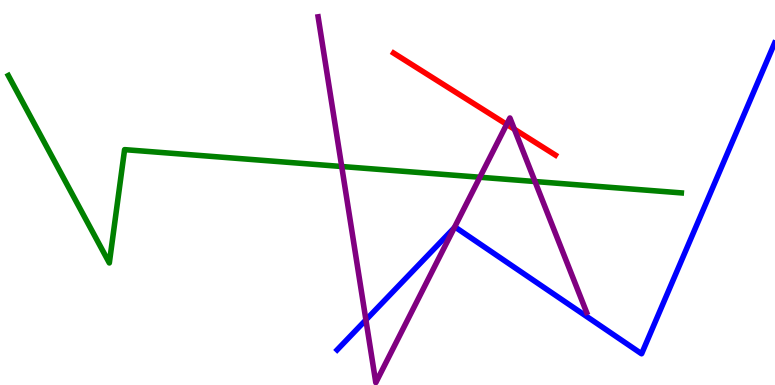[{'lines': ['blue', 'red'], 'intersections': []}, {'lines': ['green', 'red'], 'intersections': []}, {'lines': ['purple', 'red'], 'intersections': [{'x': 6.54, 'y': 6.77}, {'x': 6.64, 'y': 6.64}]}, {'lines': ['blue', 'green'], 'intersections': []}, {'lines': ['blue', 'purple'], 'intersections': [{'x': 4.72, 'y': 1.69}, {'x': 5.86, 'y': 4.08}]}, {'lines': ['green', 'purple'], 'intersections': [{'x': 4.41, 'y': 5.68}, {'x': 6.19, 'y': 5.4}, {'x': 6.9, 'y': 5.29}]}]